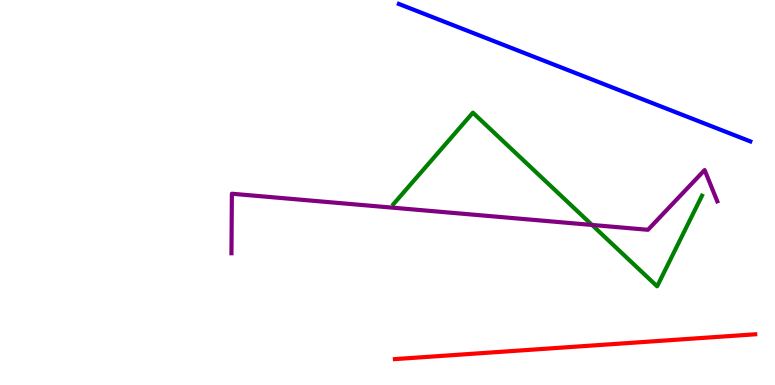[{'lines': ['blue', 'red'], 'intersections': []}, {'lines': ['green', 'red'], 'intersections': []}, {'lines': ['purple', 'red'], 'intersections': []}, {'lines': ['blue', 'green'], 'intersections': []}, {'lines': ['blue', 'purple'], 'intersections': []}, {'lines': ['green', 'purple'], 'intersections': [{'x': 7.64, 'y': 4.16}]}]